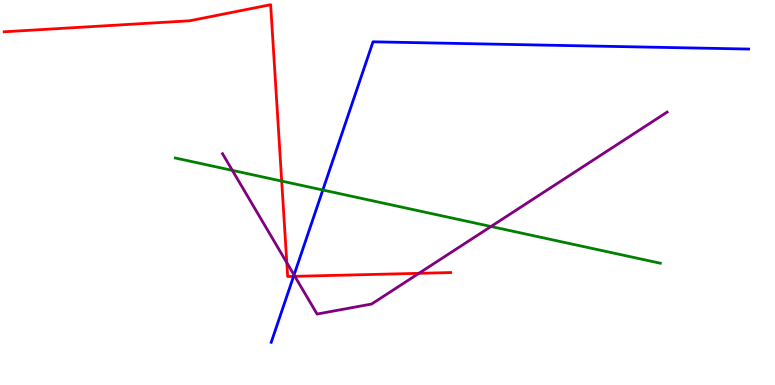[{'lines': ['blue', 'red'], 'intersections': [{'x': 3.79, 'y': 2.82}]}, {'lines': ['green', 'red'], 'intersections': [{'x': 3.63, 'y': 5.3}]}, {'lines': ['purple', 'red'], 'intersections': [{'x': 3.7, 'y': 3.18}, {'x': 3.8, 'y': 2.82}, {'x': 5.41, 'y': 2.9}]}, {'lines': ['blue', 'green'], 'intersections': [{'x': 4.17, 'y': 5.06}]}, {'lines': ['blue', 'purple'], 'intersections': [{'x': 3.79, 'y': 2.86}]}, {'lines': ['green', 'purple'], 'intersections': [{'x': 3.0, 'y': 5.57}, {'x': 6.34, 'y': 4.12}]}]